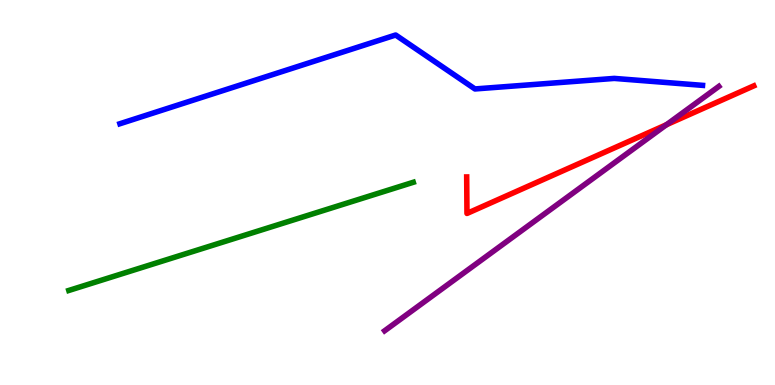[{'lines': ['blue', 'red'], 'intersections': []}, {'lines': ['green', 'red'], 'intersections': []}, {'lines': ['purple', 'red'], 'intersections': [{'x': 8.6, 'y': 6.76}]}, {'lines': ['blue', 'green'], 'intersections': []}, {'lines': ['blue', 'purple'], 'intersections': []}, {'lines': ['green', 'purple'], 'intersections': []}]